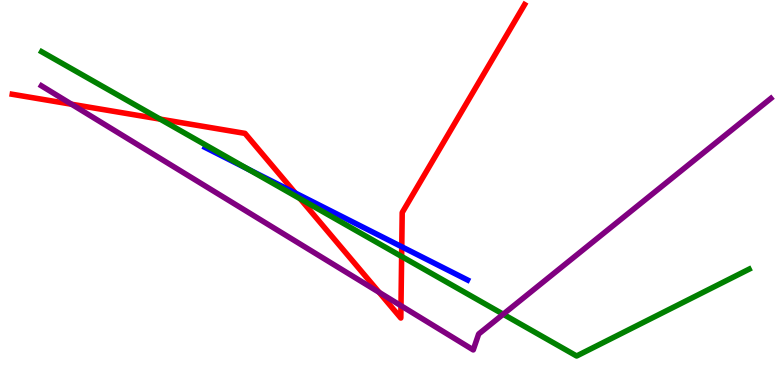[{'lines': ['blue', 'red'], 'intersections': [{'x': 3.81, 'y': 4.99}, {'x': 5.18, 'y': 3.59}]}, {'lines': ['green', 'red'], 'intersections': [{'x': 2.07, 'y': 6.91}, {'x': 3.87, 'y': 4.84}, {'x': 5.18, 'y': 3.34}]}, {'lines': ['purple', 'red'], 'intersections': [{'x': 0.923, 'y': 7.29}, {'x': 4.89, 'y': 2.41}, {'x': 5.17, 'y': 2.06}]}, {'lines': ['blue', 'green'], 'intersections': [{'x': 3.2, 'y': 5.61}]}, {'lines': ['blue', 'purple'], 'intersections': []}, {'lines': ['green', 'purple'], 'intersections': [{'x': 6.49, 'y': 1.84}]}]